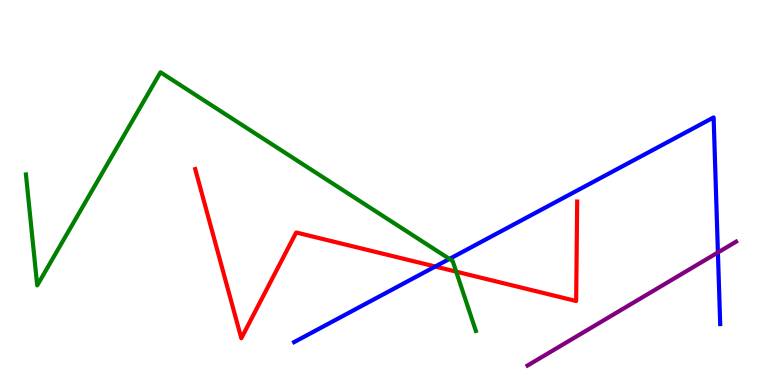[{'lines': ['blue', 'red'], 'intersections': [{'x': 5.62, 'y': 3.08}]}, {'lines': ['green', 'red'], 'intersections': [{'x': 5.89, 'y': 2.94}]}, {'lines': ['purple', 'red'], 'intersections': []}, {'lines': ['blue', 'green'], 'intersections': [{'x': 5.8, 'y': 3.27}]}, {'lines': ['blue', 'purple'], 'intersections': [{'x': 9.26, 'y': 3.44}]}, {'lines': ['green', 'purple'], 'intersections': []}]